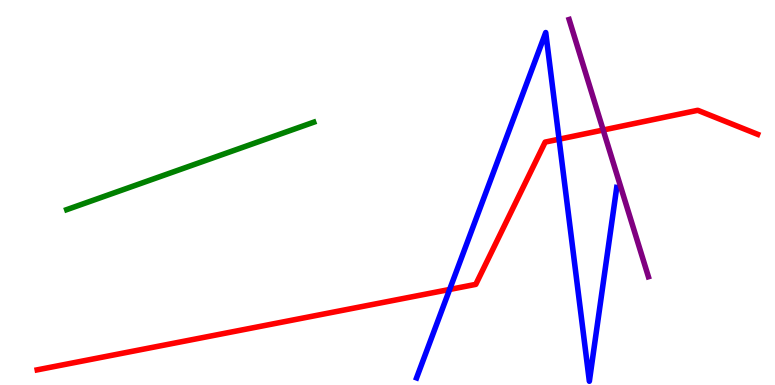[{'lines': ['blue', 'red'], 'intersections': [{'x': 5.8, 'y': 2.48}, {'x': 7.21, 'y': 6.38}]}, {'lines': ['green', 'red'], 'intersections': []}, {'lines': ['purple', 'red'], 'intersections': [{'x': 7.78, 'y': 6.62}]}, {'lines': ['blue', 'green'], 'intersections': []}, {'lines': ['blue', 'purple'], 'intersections': []}, {'lines': ['green', 'purple'], 'intersections': []}]